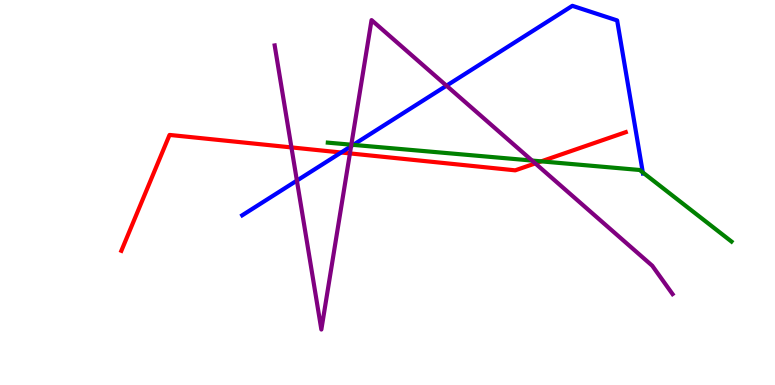[{'lines': ['blue', 'red'], 'intersections': [{'x': 4.4, 'y': 6.04}]}, {'lines': ['green', 'red'], 'intersections': [{'x': 6.98, 'y': 5.81}]}, {'lines': ['purple', 'red'], 'intersections': [{'x': 3.76, 'y': 6.17}, {'x': 4.52, 'y': 6.02}, {'x': 6.91, 'y': 5.76}]}, {'lines': ['blue', 'green'], 'intersections': [{'x': 4.56, 'y': 6.24}, {'x': 8.29, 'y': 5.52}]}, {'lines': ['blue', 'purple'], 'intersections': [{'x': 3.83, 'y': 5.31}, {'x': 4.53, 'y': 6.2}, {'x': 5.76, 'y': 7.77}]}, {'lines': ['green', 'purple'], 'intersections': [{'x': 4.53, 'y': 6.24}, {'x': 6.87, 'y': 5.83}]}]